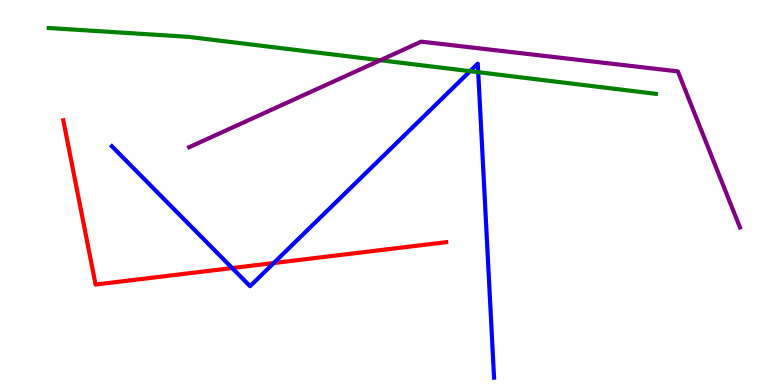[{'lines': ['blue', 'red'], 'intersections': [{'x': 3.0, 'y': 3.04}, {'x': 3.53, 'y': 3.17}]}, {'lines': ['green', 'red'], 'intersections': []}, {'lines': ['purple', 'red'], 'intersections': []}, {'lines': ['blue', 'green'], 'intersections': [{'x': 6.07, 'y': 8.15}, {'x': 6.17, 'y': 8.13}]}, {'lines': ['blue', 'purple'], 'intersections': []}, {'lines': ['green', 'purple'], 'intersections': [{'x': 4.91, 'y': 8.44}]}]